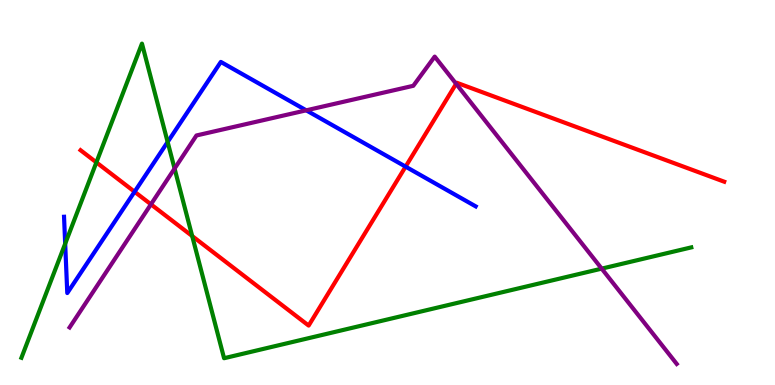[{'lines': ['blue', 'red'], 'intersections': [{'x': 1.74, 'y': 5.02}, {'x': 5.23, 'y': 5.67}]}, {'lines': ['green', 'red'], 'intersections': [{'x': 1.24, 'y': 5.78}, {'x': 2.48, 'y': 3.87}]}, {'lines': ['purple', 'red'], 'intersections': [{'x': 1.95, 'y': 4.69}, {'x': 5.89, 'y': 7.82}]}, {'lines': ['blue', 'green'], 'intersections': [{'x': 0.841, 'y': 3.67}, {'x': 2.16, 'y': 6.31}]}, {'lines': ['blue', 'purple'], 'intersections': [{'x': 3.95, 'y': 7.13}]}, {'lines': ['green', 'purple'], 'intersections': [{'x': 2.25, 'y': 5.62}, {'x': 7.76, 'y': 3.02}]}]